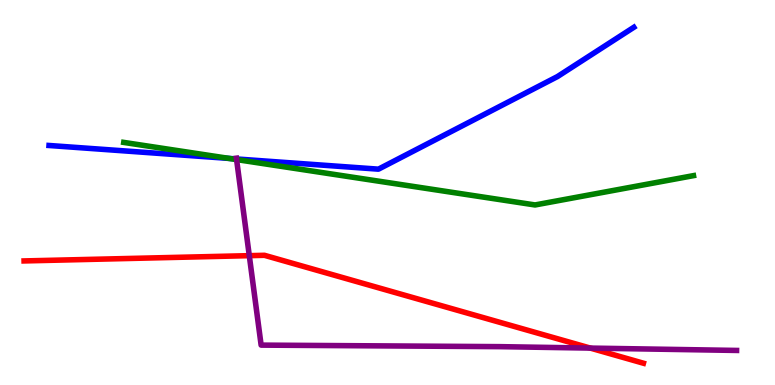[{'lines': ['blue', 'red'], 'intersections': []}, {'lines': ['green', 'red'], 'intersections': []}, {'lines': ['purple', 'red'], 'intersections': [{'x': 3.22, 'y': 3.36}, {'x': 7.62, 'y': 0.959}]}, {'lines': ['blue', 'green'], 'intersections': [{'x': 2.96, 'y': 5.88}]}, {'lines': ['blue', 'purple'], 'intersections': [{'x': 3.05, 'y': 5.87}]}, {'lines': ['green', 'purple'], 'intersections': [{'x': 3.05, 'y': 5.86}]}]